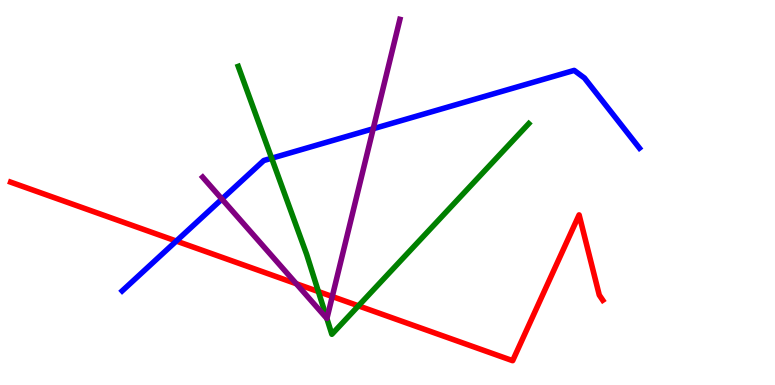[{'lines': ['blue', 'red'], 'intersections': [{'x': 2.28, 'y': 3.74}]}, {'lines': ['green', 'red'], 'intersections': [{'x': 4.11, 'y': 2.43}, {'x': 4.63, 'y': 2.06}]}, {'lines': ['purple', 'red'], 'intersections': [{'x': 3.82, 'y': 2.63}, {'x': 4.29, 'y': 2.3}]}, {'lines': ['blue', 'green'], 'intersections': [{'x': 3.51, 'y': 5.89}]}, {'lines': ['blue', 'purple'], 'intersections': [{'x': 2.86, 'y': 4.83}, {'x': 4.82, 'y': 6.66}]}, {'lines': ['green', 'purple'], 'intersections': [{'x': 4.22, 'y': 1.73}]}]